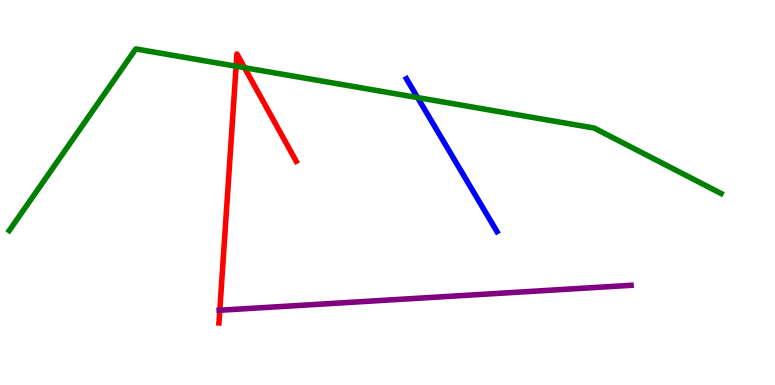[{'lines': ['blue', 'red'], 'intersections': []}, {'lines': ['green', 'red'], 'intersections': [{'x': 3.05, 'y': 8.28}, {'x': 3.15, 'y': 8.24}]}, {'lines': ['purple', 'red'], 'intersections': [{'x': 2.84, 'y': 1.94}]}, {'lines': ['blue', 'green'], 'intersections': [{'x': 5.39, 'y': 7.47}]}, {'lines': ['blue', 'purple'], 'intersections': []}, {'lines': ['green', 'purple'], 'intersections': []}]